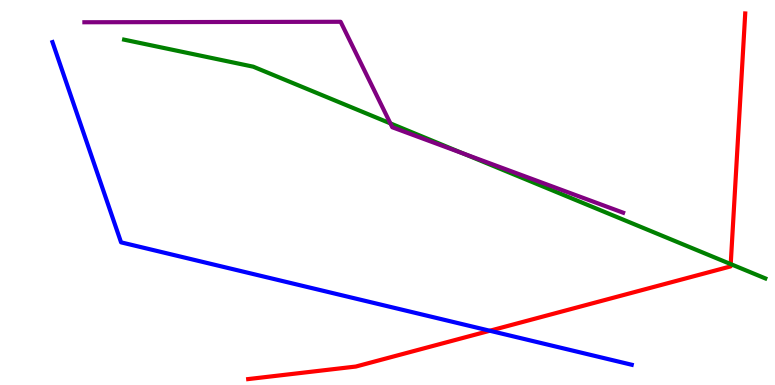[{'lines': ['blue', 'red'], 'intersections': [{'x': 6.32, 'y': 1.41}]}, {'lines': ['green', 'red'], 'intersections': [{'x': 9.43, 'y': 3.14}]}, {'lines': ['purple', 'red'], 'intersections': []}, {'lines': ['blue', 'green'], 'intersections': []}, {'lines': ['blue', 'purple'], 'intersections': []}, {'lines': ['green', 'purple'], 'intersections': [{'x': 5.04, 'y': 6.8}, {'x': 5.98, 'y': 6.01}]}]